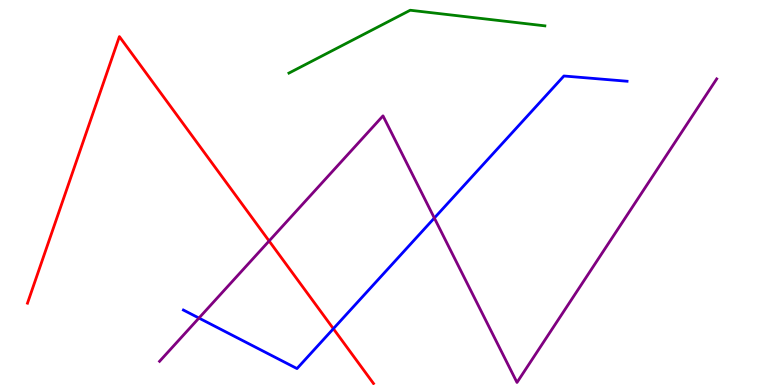[{'lines': ['blue', 'red'], 'intersections': [{'x': 4.3, 'y': 1.46}]}, {'lines': ['green', 'red'], 'intersections': []}, {'lines': ['purple', 'red'], 'intersections': [{'x': 3.47, 'y': 3.74}]}, {'lines': ['blue', 'green'], 'intersections': []}, {'lines': ['blue', 'purple'], 'intersections': [{'x': 2.57, 'y': 1.74}, {'x': 5.6, 'y': 4.34}]}, {'lines': ['green', 'purple'], 'intersections': []}]